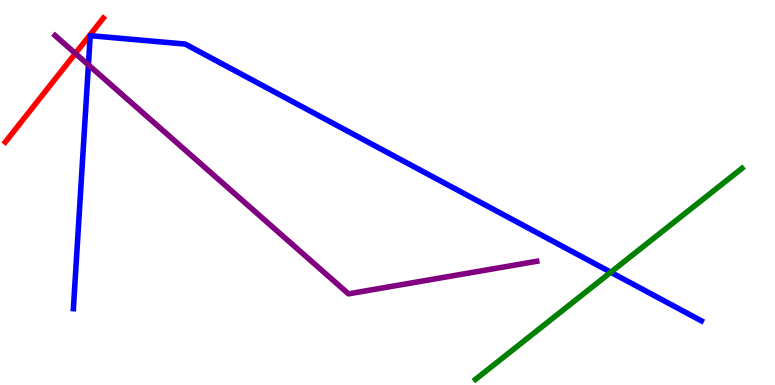[{'lines': ['blue', 'red'], 'intersections': []}, {'lines': ['green', 'red'], 'intersections': []}, {'lines': ['purple', 'red'], 'intersections': [{'x': 0.973, 'y': 8.61}]}, {'lines': ['blue', 'green'], 'intersections': [{'x': 7.88, 'y': 2.93}]}, {'lines': ['blue', 'purple'], 'intersections': [{'x': 1.14, 'y': 8.31}]}, {'lines': ['green', 'purple'], 'intersections': []}]